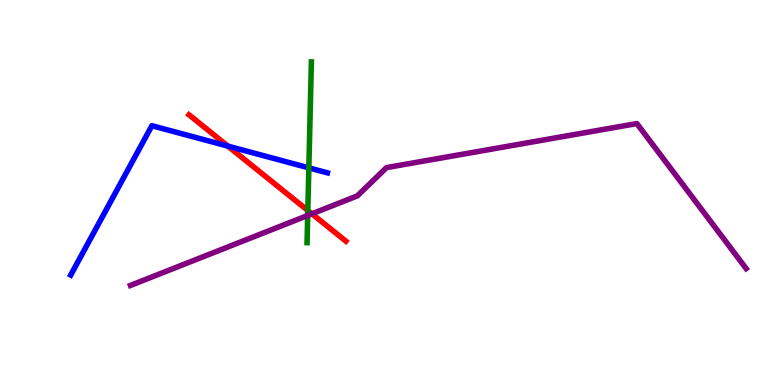[{'lines': ['blue', 'red'], 'intersections': [{'x': 2.94, 'y': 6.21}]}, {'lines': ['green', 'red'], 'intersections': [{'x': 3.97, 'y': 4.53}]}, {'lines': ['purple', 'red'], 'intersections': [{'x': 4.02, 'y': 4.45}]}, {'lines': ['blue', 'green'], 'intersections': [{'x': 3.99, 'y': 5.64}]}, {'lines': ['blue', 'purple'], 'intersections': []}, {'lines': ['green', 'purple'], 'intersections': [{'x': 3.97, 'y': 4.4}]}]